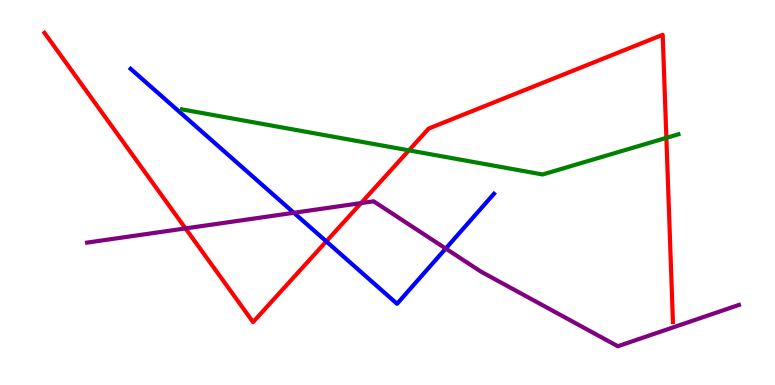[{'lines': ['blue', 'red'], 'intersections': [{'x': 4.21, 'y': 3.73}]}, {'lines': ['green', 'red'], 'intersections': [{'x': 5.28, 'y': 6.09}, {'x': 8.6, 'y': 6.42}]}, {'lines': ['purple', 'red'], 'intersections': [{'x': 2.39, 'y': 4.07}, {'x': 4.66, 'y': 4.72}]}, {'lines': ['blue', 'green'], 'intersections': []}, {'lines': ['blue', 'purple'], 'intersections': [{'x': 3.79, 'y': 4.47}, {'x': 5.75, 'y': 3.54}]}, {'lines': ['green', 'purple'], 'intersections': []}]